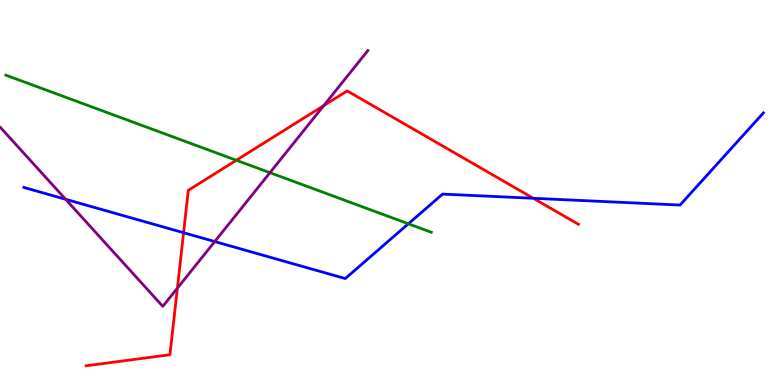[{'lines': ['blue', 'red'], 'intersections': [{'x': 2.37, 'y': 3.96}, {'x': 6.88, 'y': 4.85}]}, {'lines': ['green', 'red'], 'intersections': [{'x': 3.05, 'y': 5.84}]}, {'lines': ['purple', 'red'], 'intersections': [{'x': 2.29, 'y': 2.52}, {'x': 4.18, 'y': 7.26}]}, {'lines': ['blue', 'green'], 'intersections': [{'x': 5.27, 'y': 4.19}]}, {'lines': ['blue', 'purple'], 'intersections': [{'x': 0.847, 'y': 4.82}, {'x': 2.77, 'y': 3.73}]}, {'lines': ['green', 'purple'], 'intersections': [{'x': 3.48, 'y': 5.51}]}]